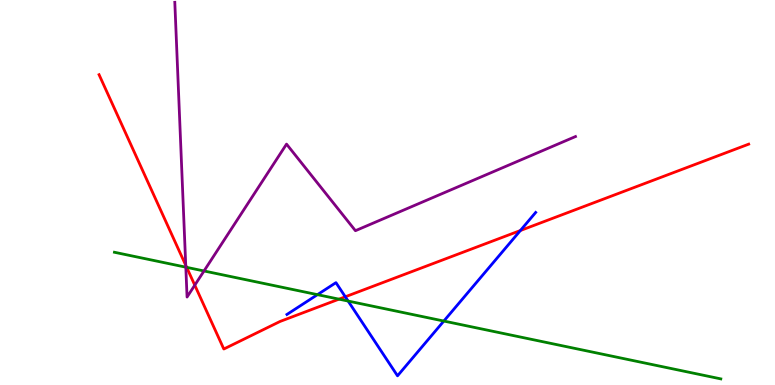[{'lines': ['blue', 'red'], 'intersections': [{'x': 4.46, 'y': 2.29}, {'x': 6.71, 'y': 4.01}]}, {'lines': ['green', 'red'], 'intersections': [{'x': 2.41, 'y': 3.06}, {'x': 4.37, 'y': 2.23}]}, {'lines': ['purple', 'red'], 'intersections': [{'x': 2.4, 'y': 3.11}, {'x': 2.51, 'y': 2.59}]}, {'lines': ['blue', 'green'], 'intersections': [{'x': 4.1, 'y': 2.35}, {'x': 4.49, 'y': 2.18}, {'x': 5.73, 'y': 1.66}]}, {'lines': ['blue', 'purple'], 'intersections': []}, {'lines': ['green', 'purple'], 'intersections': [{'x': 2.4, 'y': 3.06}, {'x': 2.63, 'y': 2.96}]}]